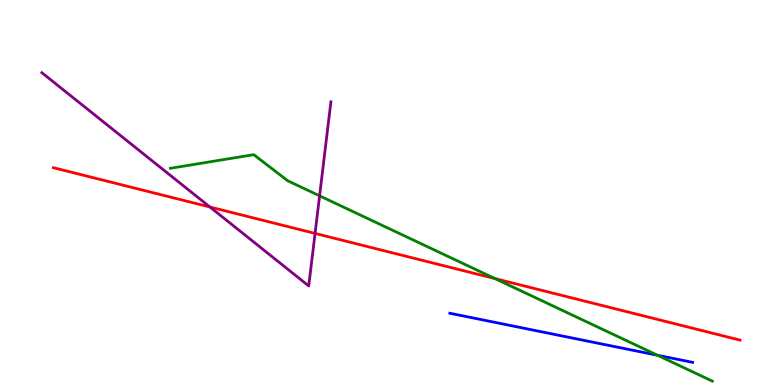[{'lines': ['blue', 'red'], 'intersections': []}, {'lines': ['green', 'red'], 'intersections': [{'x': 6.39, 'y': 2.76}]}, {'lines': ['purple', 'red'], 'intersections': [{'x': 2.71, 'y': 4.62}, {'x': 4.07, 'y': 3.94}]}, {'lines': ['blue', 'green'], 'intersections': [{'x': 8.48, 'y': 0.773}]}, {'lines': ['blue', 'purple'], 'intersections': []}, {'lines': ['green', 'purple'], 'intersections': [{'x': 4.12, 'y': 4.91}]}]